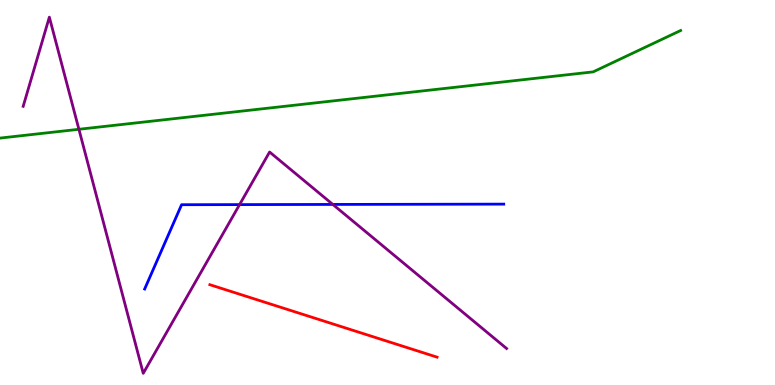[{'lines': ['blue', 'red'], 'intersections': []}, {'lines': ['green', 'red'], 'intersections': []}, {'lines': ['purple', 'red'], 'intersections': []}, {'lines': ['blue', 'green'], 'intersections': []}, {'lines': ['blue', 'purple'], 'intersections': [{'x': 3.09, 'y': 4.69}, {'x': 4.29, 'y': 4.69}]}, {'lines': ['green', 'purple'], 'intersections': [{'x': 1.02, 'y': 6.64}]}]